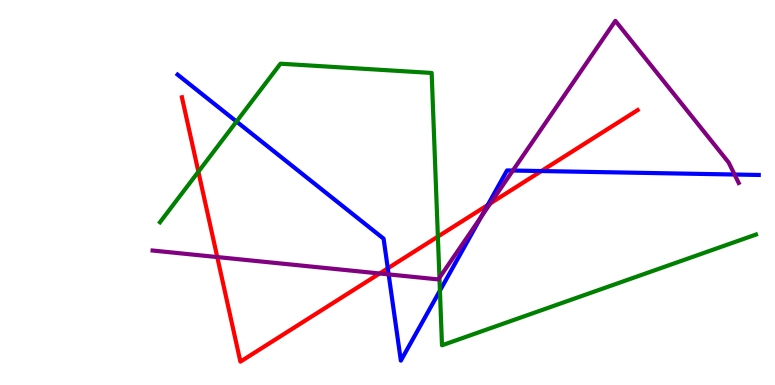[{'lines': ['blue', 'red'], 'intersections': [{'x': 5.0, 'y': 3.03}, {'x': 6.29, 'y': 4.67}, {'x': 6.99, 'y': 5.56}]}, {'lines': ['green', 'red'], 'intersections': [{'x': 2.56, 'y': 5.54}, {'x': 5.65, 'y': 3.85}]}, {'lines': ['purple', 'red'], 'intersections': [{'x': 2.8, 'y': 3.32}, {'x': 4.9, 'y': 2.9}, {'x': 6.33, 'y': 4.72}]}, {'lines': ['blue', 'green'], 'intersections': [{'x': 3.05, 'y': 6.84}, {'x': 5.68, 'y': 2.45}]}, {'lines': ['blue', 'purple'], 'intersections': [{'x': 5.01, 'y': 2.87}, {'x': 6.21, 'y': 4.36}, {'x': 6.62, 'y': 5.57}, {'x': 9.48, 'y': 5.47}]}, {'lines': ['green', 'purple'], 'intersections': [{'x': 5.67, 'y': 2.79}]}]